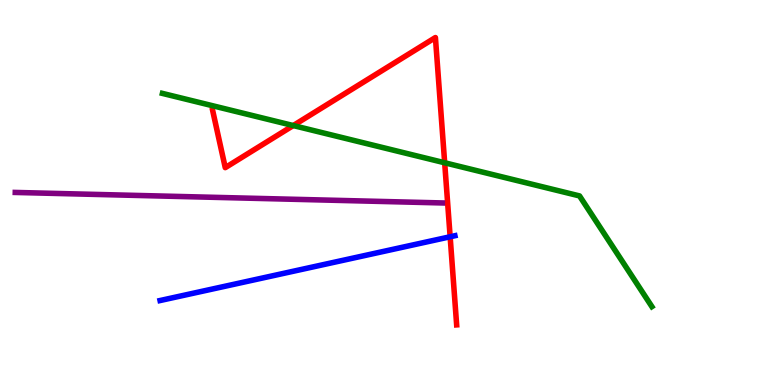[{'lines': ['blue', 'red'], 'intersections': [{'x': 5.81, 'y': 3.85}]}, {'lines': ['green', 'red'], 'intersections': [{'x': 3.78, 'y': 6.74}, {'x': 5.74, 'y': 5.77}]}, {'lines': ['purple', 'red'], 'intersections': []}, {'lines': ['blue', 'green'], 'intersections': []}, {'lines': ['blue', 'purple'], 'intersections': []}, {'lines': ['green', 'purple'], 'intersections': []}]